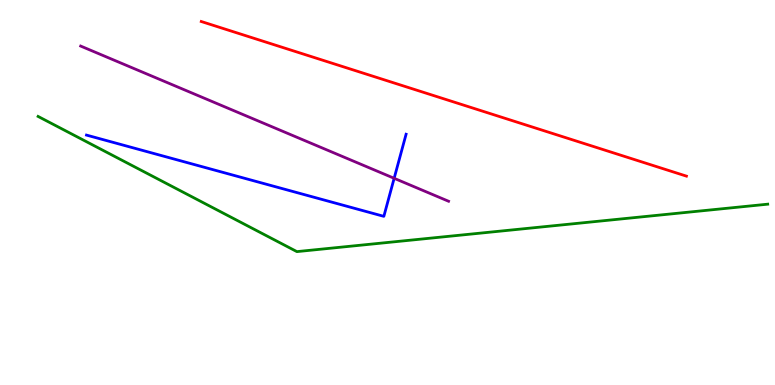[{'lines': ['blue', 'red'], 'intersections': []}, {'lines': ['green', 'red'], 'intersections': []}, {'lines': ['purple', 'red'], 'intersections': []}, {'lines': ['blue', 'green'], 'intersections': []}, {'lines': ['blue', 'purple'], 'intersections': [{'x': 5.09, 'y': 5.37}]}, {'lines': ['green', 'purple'], 'intersections': []}]